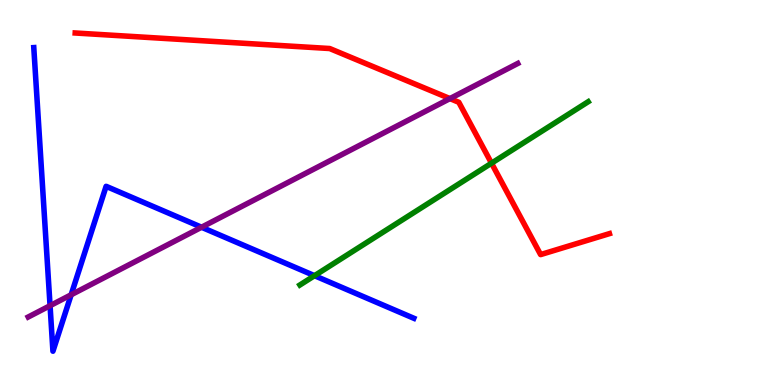[{'lines': ['blue', 'red'], 'intersections': []}, {'lines': ['green', 'red'], 'intersections': [{'x': 6.34, 'y': 5.76}]}, {'lines': ['purple', 'red'], 'intersections': [{'x': 5.81, 'y': 7.44}]}, {'lines': ['blue', 'green'], 'intersections': [{'x': 4.06, 'y': 2.84}]}, {'lines': ['blue', 'purple'], 'intersections': [{'x': 0.646, 'y': 2.06}, {'x': 0.918, 'y': 2.34}, {'x': 2.6, 'y': 4.1}]}, {'lines': ['green', 'purple'], 'intersections': []}]